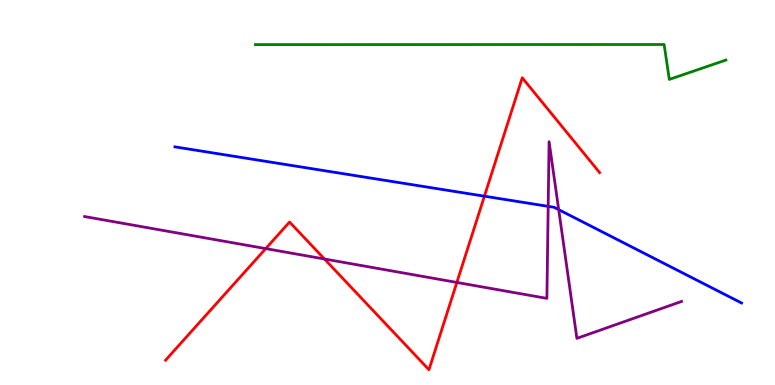[{'lines': ['blue', 'red'], 'intersections': [{'x': 6.25, 'y': 4.9}]}, {'lines': ['green', 'red'], 'intersections': []}, {'lines': ['purple', 'red'], 'intersections': [{'x': 3.43, 'y': 3.54}, {'x': 4.19, 'y': 3.27}, {'x': 5.89, 'y': 2.66}]}, {'lines': ['blue', 'green'], 'intersections': []}, {'lines': ['blue', 'purple'], 'intersections': [{'x': 7.07, 'y': 4.64}, {'x': 7.21, 'y': 4.55}]}, {'lines': ['green', 'purple'], 'intersections': []}]